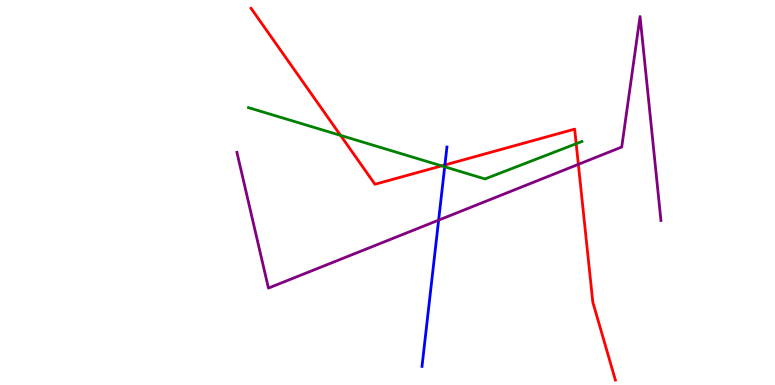[{'lines': ['blue', 'red'], 'intersections': [{'x': 5.74, 'y': 5.72}]}, {'lines': ['green', 'red'], 'intersections': [{'x': 4.39, 'y': 6.48}, {'x': 5.7, 'y': 5.69}, {'x': 7.43, 'y': 6.27}]}, {'lines': ['purple', 'red'], 'intersections': [{'x': 7.46, 'y': 5.73}]}, {'lines': ['blue', 'green'], 'intersections': [{'x': 5.74, 'y': 5.67}]}, {'lines': ['blue', 'purple'], 'intersections': [{'x': 5.66, 'y': 4.28}]}, {'lines': ['green', 'purple'], 'intersections': []}]